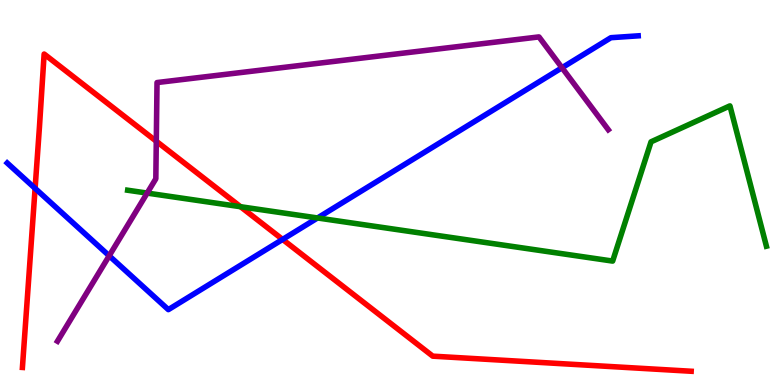[{'lines': ['blue', 'red'], 'intersections': [{'x': 0.453, 'y': 5.11}, {'x': 3.65, 'y': 3.78}]}, {'lines': ['green', 'red'], 'intersections': [{'x': 3.1, 'y': 4.63}]}, {'lines': ['purple', 'red'], 'intersections': [{'x': 2.02, 'y': 6.33}]}, {'lines': ['blue', 'green'], 'intersections': [{'x': 4.1, 'y': 4.34}]}, {'lines': ['blue', 'purple'], 'intersections': [{'x': 1.41, 'y': 3.36}, {'x': 7.25, 'y': 8.24}]}, {'lines': ['green', 'purple'], 'intersections': [{'x': 1.9, 'y': 4.98}]}]